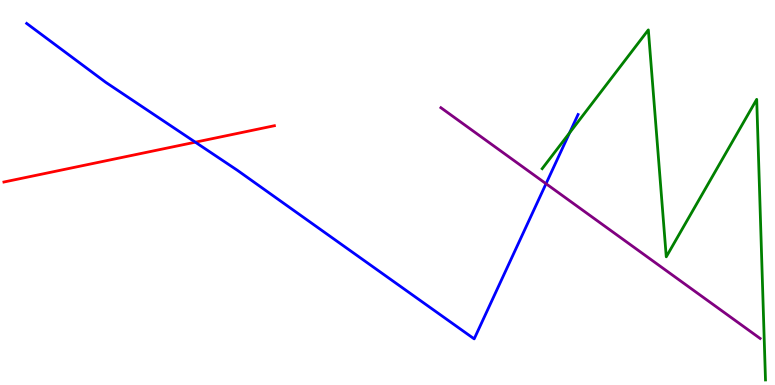[{'lines': ['blue', 'red'], 'intersections': [{'x': 2.52, 'y': 6.31}]}, {'lines': ['green', 'red'], 'intersections': []}, {'lines': ['purple', 'red'], 'intersections': []}, {'lines': ['blue', 'green'], 'intersections': [{'x': 7.35, 'y': 6.55}]}, {'lines': ['blue', 'purple'], 'intersections': [{'x': 7.05, 'y': 5.23}]}, {'lines': ['green', 'purple'], 'intersections': []}]